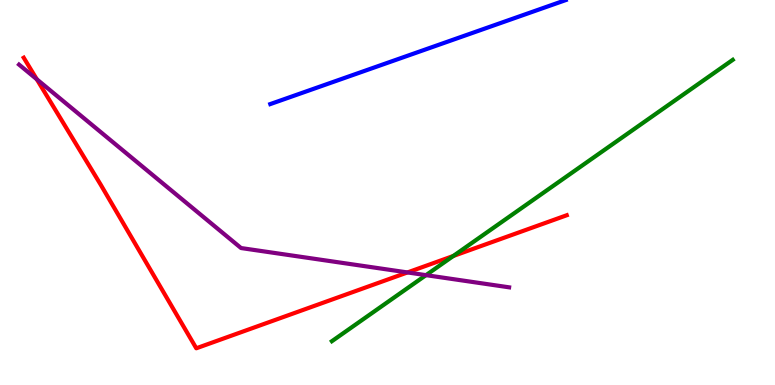[{'lines': ['blue', 'red'], 'intersections': []}, {'lines': ['green', 'red'], 'intersections': [{'x': 5.85, 'y': 3.35}]}, {'lines': ['purple', 'red'], 'intersections': [{'x': 0.475, 'y': 7.94}, {'x': 5.26, 'y': 2.92}]}, {'lines': ['blue', 'green'], 'intersections': []}, {'lines': ['blue', 'purple'], 'intersections': []}, {'lines': ['green', 'purple'], 'intersections': [{'x': 5.5, 'y': 2.85}]}]